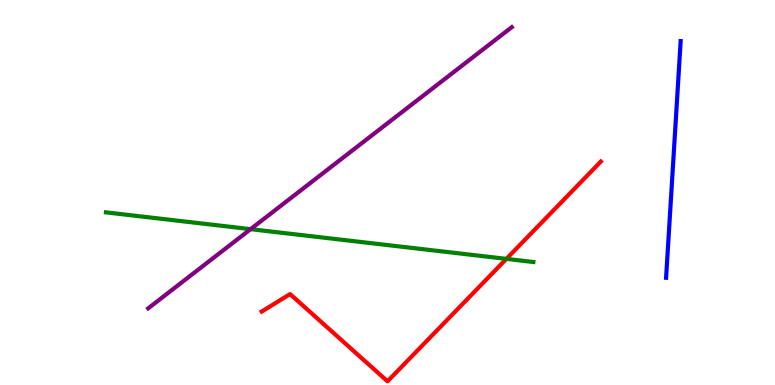[{'lines': ['blue', 'red'], 'intersections': []}, {'lines': ['green', 'red'], 'intersections': [{'x': 6.53, 'y': 3.28}]}, {'lines': ['purple', 'red'], 'intersections': []}, {'lines': ['blue', 'green'], 'intersections': []}, {'lines': ['blue', 'purple'], 'intersections': []}, {'lines': ['green', 'purple'], 'intersections': [{'x': 3.23, 'y': 4.05}]}]